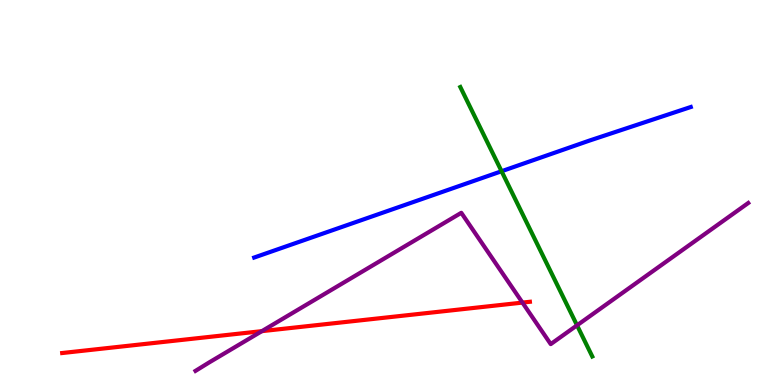[{'lines': ['blue', 'red'], 'intersections': []}, {'lines': ['green', 'red'], 'intersections': []}, {'lines': ['purple', 'red'], 'intersections': [{'x': 3.38, 'y': 1.4}, {'x': 6.74, 'y': 2.14}]}, {'lines': ['blue', 'green'], 'intersections': [{'x': 6.47, 'y': 5.55}]}, {'lines': ['blue', 'purple'], 'intersections': []}, {'lines': ['green', 'purple'], 'intersections': [{'x': 7.45, 'y': 1.55}]}]